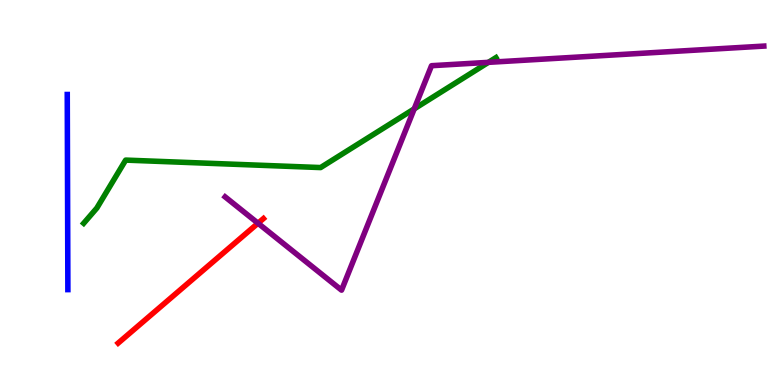[{'lines': ['blue', 'red'], 'intersections': []}, {'lines': ['green', 'red'], 'intersections': []}, {'lines': ['purple', 'red'], 'intersections': [{'x': 3.33, 'y': 4.2}]}, {'lines': ['blue', 'green'], 'intersections': []}, {'lines': ['blue', 'purple'], 'intersections': []}, {'lines': ['green', 'purple'], 'intersections': [{'x': 5.34, 'y': 7.17}, {'x': 6.3, 'y': 8.38}]}]